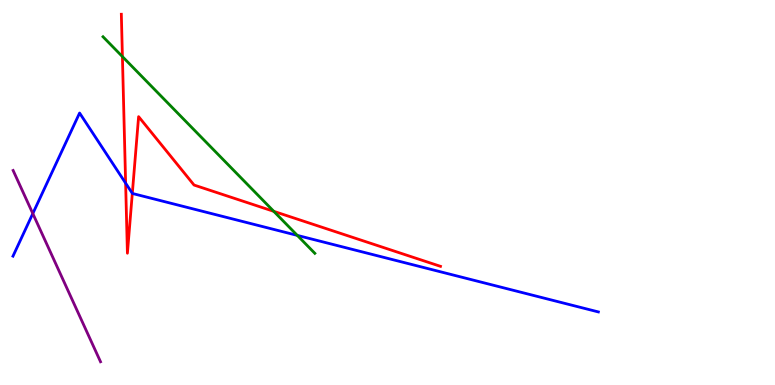[{'lines': ['blue', 'red'], 'intersections': [{'x': 1.62, 'y': 5.24}, {'x': 1.71, 'y': 4.98}]}, {'lines': ['green', 'red'], 'intersections': [{'x': 1.58, 'y': 8.53}, {'x': 3.53, 'y': 4.51}]}, {'lines': ['purple', 'red'], 'intersections': []}, {'lines': ['blue', 'green'], 'intersections': [{'x': 3.84, 'y': 3.89}]}, {'lines': ['blue', 'purple'], 'intersections': [{'x': 0.423, 'y': 4.45}]}, {'lines': ['green', 'purple'], 'intersections': []}]